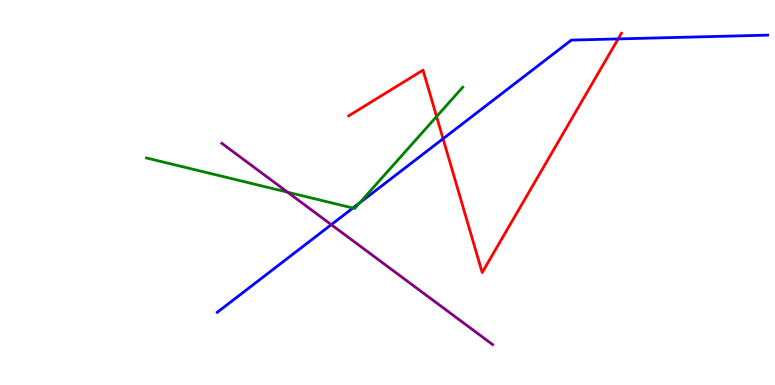[{'lines': ['blue', 'red'], 'intersections': [{'x': 5.72, 'y': 6.4}, {'x': 7.98, 'y': 8.99}]}, {'lines': ['green', 'red'], 'intersections': [{'x': 5.63, 'y': 6.97}]}, {'lines': ['purple', 'red'], 'intersections': []}, {'lines': ['blue', 'green'], 'intersections': [{'x': 4.55, 'y': 4.6}, {'x': 4.64, 'y': 4.73}]}, {'lines': ['blue', 'purple'], 'intersections': [{'x': 4.27, 'y': 4.16}]}, {'lines': ['green', 'purple'], 'intersections': [{'x': 3.71, 'y': 5.01}]}]